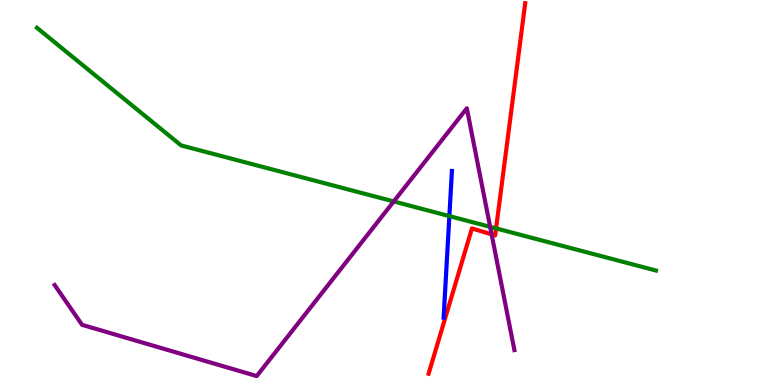[{'lines': ['blue', 'red'], 'intersections': []}, {'lines': ['green', 'red'], 'intersections': [{'x': 6.4, 'y': 4.07}]}, {'lines': ['purple', 'red'], 'intersections': [{'x': 6.34, 'y': 3.91}]}, {'lines': ['blue', 'green'], 'intersections': [{'x': 5.8, 'y': 4.39}]}, {'lines': ['blue', 'purple'], 'intersections': []}, {'lines': ['green', 'purple'], 'intersections': [{'x': 5.08, 'y': 4.77}, {'x': 6.32, 'y': 4.11}]}]